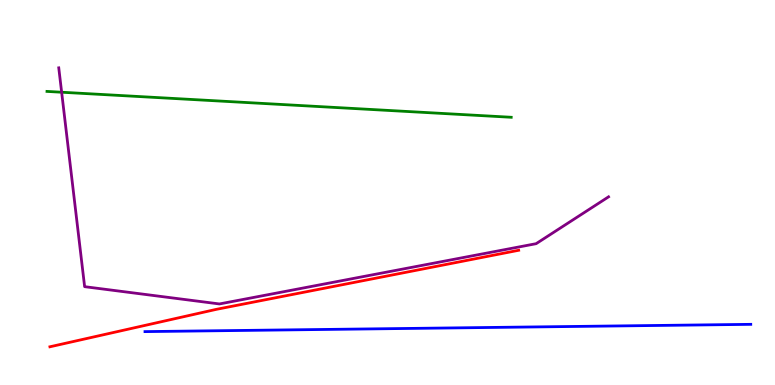[{'lines': ['blue', 'red'], 'intersections': []}, {'lines': ['green', 'red'], 'intersections': []}, {'lines': ['purple', 'red'], 'intersections': []}, {'lines': ['blue', 'green'], 'intersections': []}, {'lines': ['blue', 'purple'], 'intersections': []}, {'lines': ['green', 'purple'], 'intersections': [{'x': 0.795, 'y': 7.6}]}]